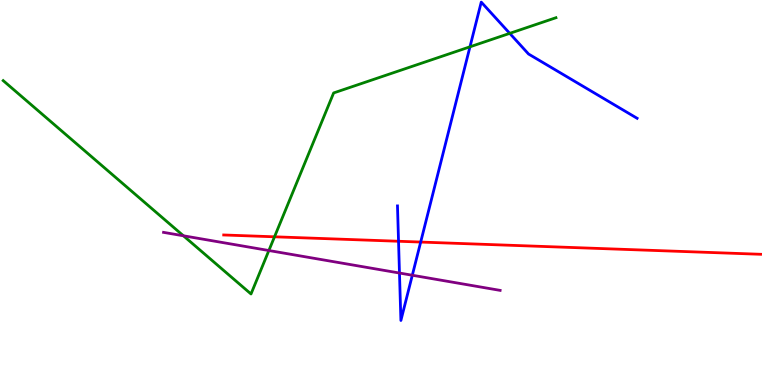[{'lines': ['blue', 'red'], 'intersections': [{'x': 5.14, 'y': 3.73}, {'x': 5.43, 'y': 3.71}]}, {'lines': ['green', 'red'], 'intersections': [{'x': 3.54, 'y': 3.85}]}, {'lines': ['purple', 'red'], 'intersections': []}, {'lines': ['blue', 'green'], 'intersections': [{'x': 6.06, 'y': 8.78}, {'x': 6.58, 'y': 9.13}]}, {'lines': ['blue', 'purple'], 'intersections': [{'x': 5.15, 'y': 2.91}, {'x': 5.32, 'y': 2.85}]}, {'lines': ['green', 'purple'], 'intersections': [{'x': 2.37, 'y': 3.88}, {'x': 3.47, 'y': 3.49}]}]